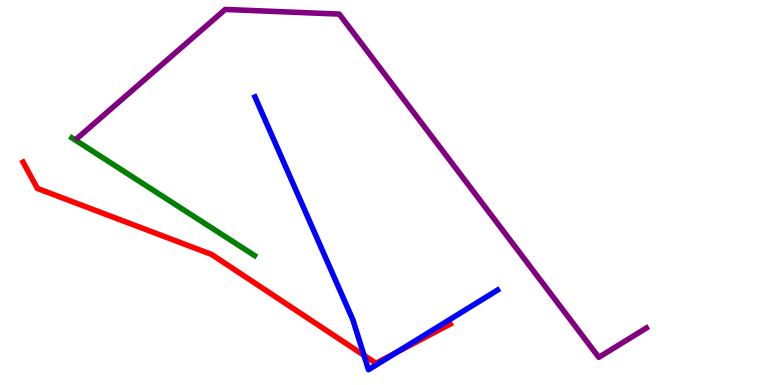[{'lines': ['blue', 'red'], 'intersections': [{'x': 4.7, 'y': 0.77}, {'x': 5.11, 'y': 0.843}]}, {'lines': ['green', 'red'], 'intersections': []}, {'lines': ['purple', 'red'], 'intersections': []}, {'lines': ['blue', 'green'], 'intersections': []}, {'lines': ['blue', 'purple'], 'intersections': []}, {'lines': ['green', 'purple'], 'intersections': []}]